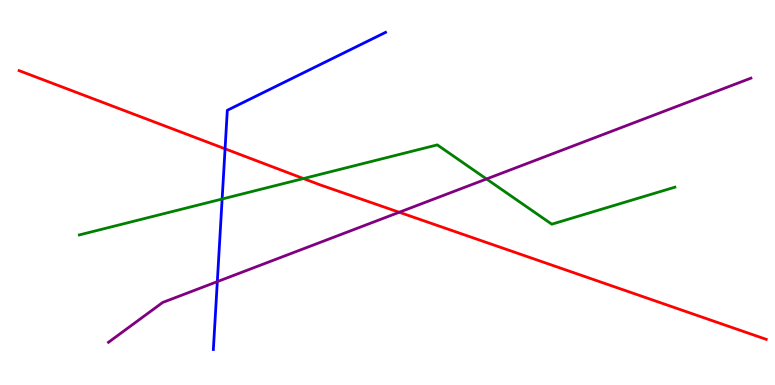[{'lines': ['blue', 'red'], 'intersections': [{'x': 2.9, 'y': 6.13}]}, {'lines': ['green', 'red'], 'intersections': [{'x': 3.92, 'y': 5.36}]}, {'lines': ['purple', 'red'], 'intersections': [{'x': 5.15, 'y': 4.49}]}, {'lines': ['blue', 'green'], 'intersections': [{'x': 2.87, 'y': 4.83}]}, {'lines': ['blue', 'purple'], 'intersections': [{'x': 2.8, 'y': 2.69}]}, {'lines': ['green', 'purple'], 'intersections': [{'x': 6.28, 'y': 5.35}]}]